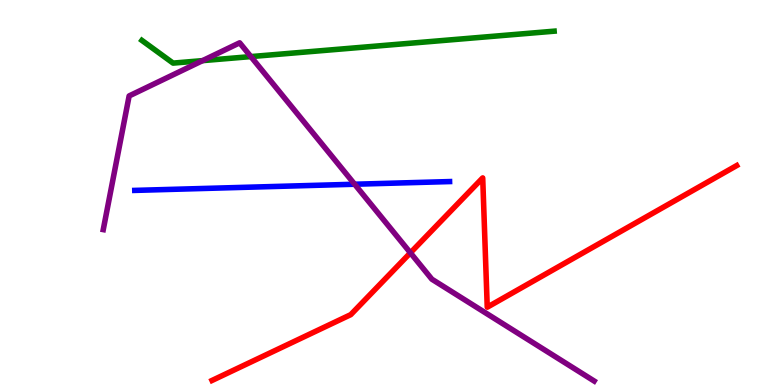[{'lines': ['blue', 'red'], 'intersections': []}, {'lines': ['green', 'red'], 'intersections': []}, {'lines': ['purple', 'red'], 'intersections': [{'x': 5.3, 'y': 3.43}]}, {'lines': ['blue', 'green'], 'intersections': []}, {'lines': ['blue', 'purple'], 'intersections': [{'x': 4.58, 'y': 5.21}]}, {'lines': ['green', 'purple'], 'intersections': [{'x': 2.61, 'y': 8.43}, {'x': 3.24, 'y': 8.53}]}]